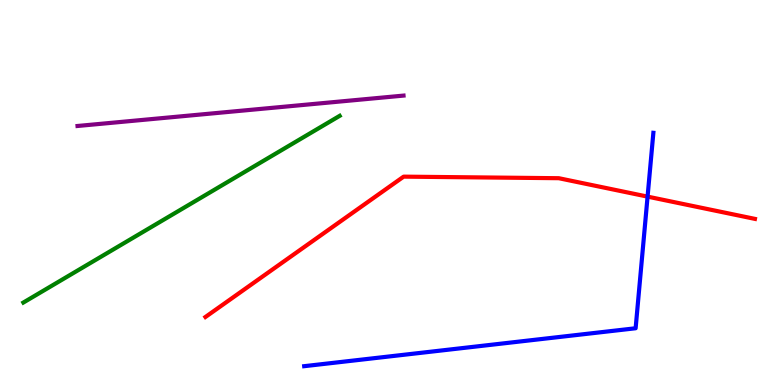[{'lines': ['blue', 'red'], 'intersections': [{'x': 8.36, 'y': 4.89}]}, {'lines': ['green', 'red'], 'intersections': []}, {'lines': ['purple', 'red'], 'intersections': []}, {'lines': ['blue', 'green'], 'intersections': []}, {'lines': ['blue', 'purple'], 'intersections': []}, {'lines': ['green', 'purple'], 'intersections': []}]